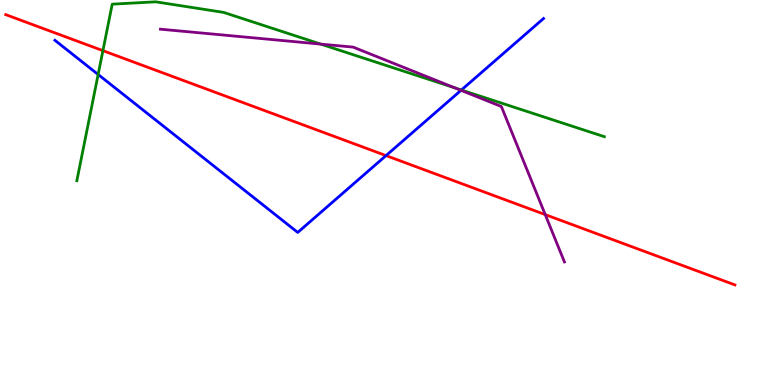[{'lines': ['blue', 'red'], 'intersections': [{'x': 4.98, 'y': 5.96}]}, {'lines': ['green', 'red'], 'intersections': [{'x': 1.33, 'y': 8.68}]}, {'lines': ['purple', 'red'], 'intersections': [{'x': 7.04, 'y': 4.43}]}, {'lines': ['blue', 'green'], 'intersections': [{'x': 1.27, 'y': 8.07}, {'x': 5.95, 'y': 7.66}]}, {'lines': ['blue', 'purple'], 'intersections': [{'x': 5.95, 'y': 7.65}]}, {'lines': ['green', 'purple'], 'intersections': [{'x': 4.14, 'y': 8.85}, {'x': 5.87, 'y': 7.72}]}]